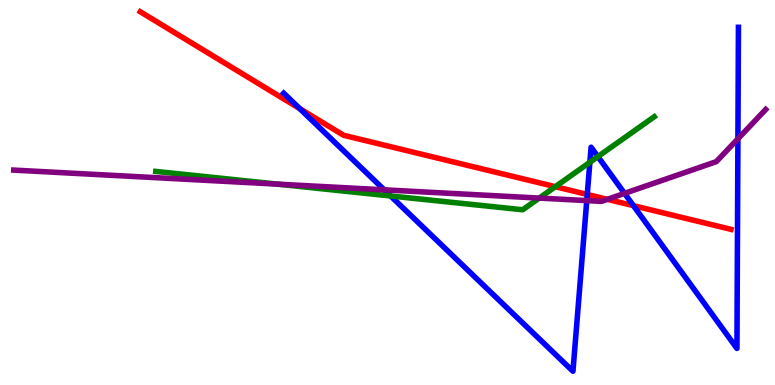[{'lines': ['blue', 'red'], 'intersections': [{'x': 3.87, 'y': 7.18}, {'x': 7.58, 'y': 4.95}, {'x': 8.17, 'y': 4.66}]}, {'lines': ['green', 'red'], 'intersections': [{'x': 7.17, 'y': 5.15}]}, {'lines': ['purple', 'red'], 'intersections': [{'x': 7.84, 'y': 4.82}]}, {'lines': ['blue', 'green'], 'intersections': [{'x': 5.04, 'y': 4.91}, {'x': 7.61, 'y': 5.79}, {'x': 7.71, 'y': 5.93}]}, {'lines': ['blue', 'purple'], 'intersections': [{'x': 4.96, 'y': 5.07}, {'x': 7.57, 'y': 4.79}, {'x': 8.06, 'y': 4.98}, {'x': 9.52, 'y': 6.39}]}, {'lines': ['green', 'purple'], 'intersections': [{'x': 3.58, 'y': 5.22}, {'x': 6.96, 'y': 4.85}]}]